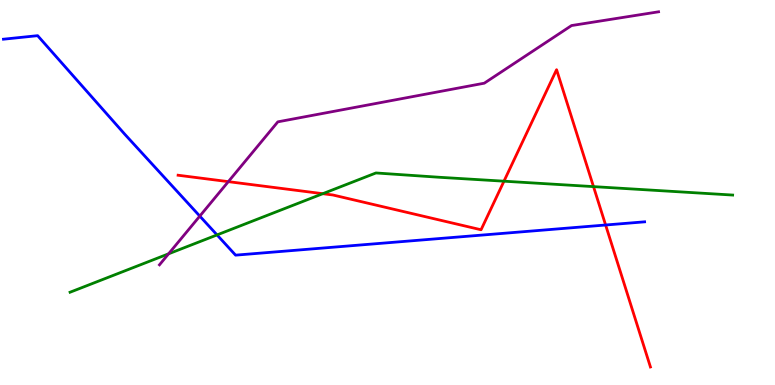[{'lines': ['blue', 'red'], 'intersections': [{'x': 7.81, 'y': 4.16}]}, {'lines': ['green', 'red'], 'intersections': [{'x': 4.16, 'y': 4.97}, {'x': 6.5, 'y': 5.29}, {'x': 7.66, 'y': 5.15}]}, {'lines': ['purple', 'red'], 'intersections': [{'x': 2.95, 'y': 5.28}]}, {'lines': ['blue', 'green'], 'intersections': [{'x': 2.8, 'y': 3.9}]}, {'lines': ['blue', 'purple'], 'intersections': [{'x': 2.58, 'y': 4.39}]}, {'lines': ['green', 'purple'], 'intersections': [{'x': 2.18, 'y': 3.41}]}]